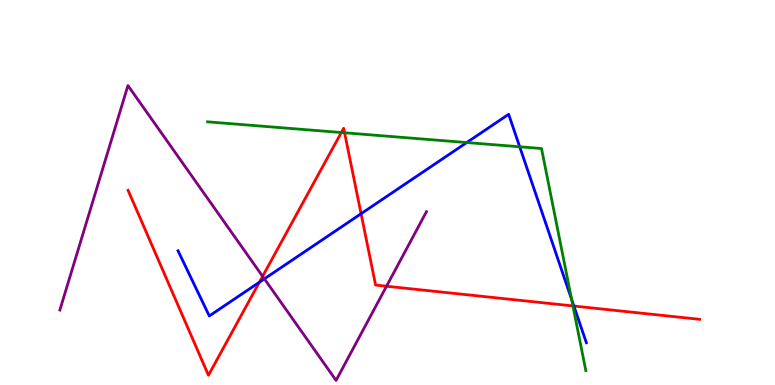[{'lines': ['blue', 'red'], 'intersections': [{'x': 3.35, 'y': 2.67}, {'x': 4.66, 'y': 4.45}, {'x': 7.4, 'y': 2.05}]}, {'lines': ['green', 'red'], 'intersections': [{'x': 4.4, 'y': 6.56}, {'x': 4.45, 'y': 6.55}, {'x': 7.39, 'y': 2.05}]}, {'lines': ['purple', 'red'], 'intersections': [{'x': 3.39, 'y': 2.82}, {'x': 4.99, 'y': 2.57}]}, {'lines': ['blue', 'green'], 'intersections': [{'x': 6.02, 'y': 6.3}, {'x': 6.71, 'y': 6.19}, {'x': 7.38, 'y': 2.22}]}, {'lines': ['blue', 'purple'], 'intersections': [{'x': 3.41, 'y': 2.76}]}, {'lines': ['green', 'purple'], 'intersections': []}]